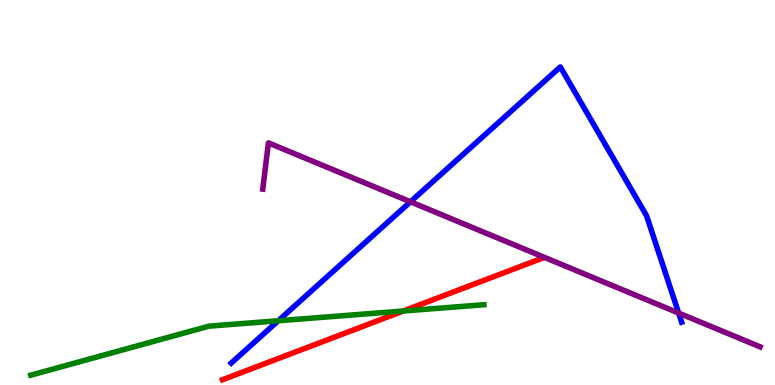[{'lines': ['blue', 'red'], 'intersections': []}, {'lines': ['green', 'red'], 'intersections': [{'x': 5.2, 'y': 1.92}]}, {'lines': ['purple', 'red'], 'intersections': []}, {'lines': ['blue', 'green'], 'intersections': [{'x': 3.59, 'y': 1.67}]}, {'lines': ['blue', 'purple'], 'intersections': [{'x': 5.3, 'y': 4.76}, {'x': 8.76, 'y': 1.87}]}, {'lines': ['green', 'purple'], 'intersections': []}]